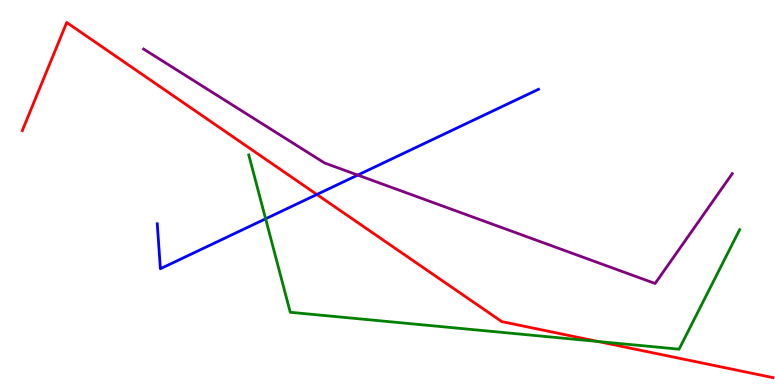[{'lines': ['blue', 'red'], 'intersections': [{'x': 4.09, 'y': 4.95}]}, {'lines': ['green', 'red'], 'intersections': [{'x': 7.72, 'y': 1.13}]}, {'lines': ['purple', 'red'], 'intersections': []}, {'lines': ['blue', 'green'], 'intersections': [{'x': 3.43, 'y': 4.32}]}, {'lines': ['blue', 'purple'], 'intersections': [{'x': 4.62, 'y': 5.45}]}, {'lines': ['green', 'purple'], 'intersections': []}]